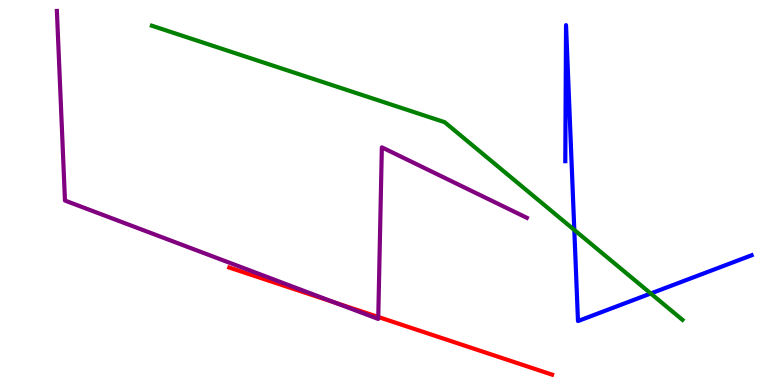[{'lines': ['blue', 'red'], 'intersections': []}, {'lines': ['green', 'red'], 'intersections': []}, {'lines': ['purple', 'red'], 'intersections': [{'x': 4.32, 'y': 2.14}, {'x': 4.88, 'y': 1.77}]}, {'lines': ['blue', 'green'], 'intersections': [{'x': 7.41, 'y': 4.03}, {'x': 8.4, 'y': 2.38}]}, {'lines': ['blue', 'purple'], 'intersections': []}, {'lines': ['green', 'purple'], 'intersections': []}]